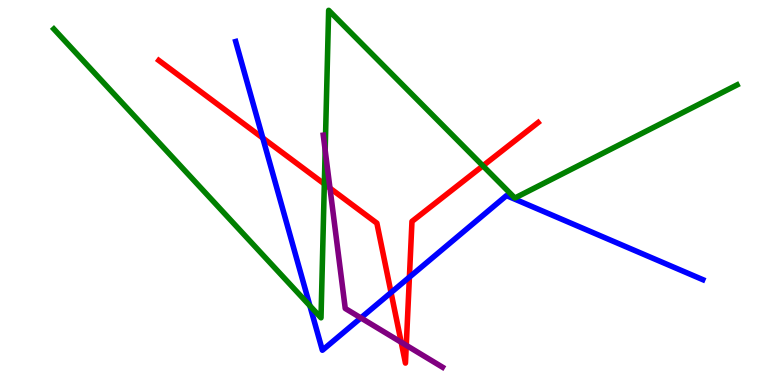[{'lines': ['blue', 'red'], 'intersections': [{'x': 3.39, 'y': 6.42}, {'x': 5.05, 'y': 2.4}, {'x': 5.28, 'y': 2.8}]}, {'lines': ['green', 'red'], 'intersections': [{'x': 4.18, 'y': 5.22}, {'x': 6.23, 'y': 5.69}]}, {'lines': ['purple', 'red'], 'intersections': [{'x': 4.26, 'y': 5.11}, {'x': 5.18, 'y': 1.11}, {'x': 5.24, 'y': 1.03}]}, {'lines': ['blue', 'green'], 'intersections': [{'x': 4.0, 'y': 2.06}]}, {'lines': ['blue', 'purple'], 'intersections': [{'x': 4.66, 'y': 1.74}]}, {'lines': ['green', 'purple'], 'intersections': [{'x': 4.2, 'y': 6.1}]}]